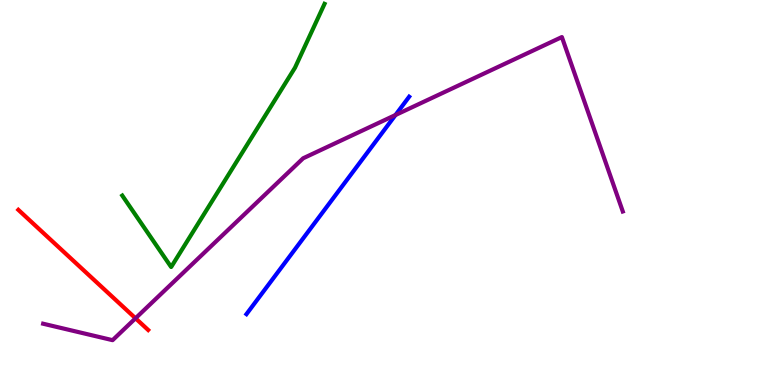[{'lines': ['blue', 'red'], 'intersections': []}, {'lines': ['green', 'red'], 'intersections': []}, {'lines': ['purple', 'red'], 'intersections': [{'x': 1.75, 'y': 1.73}]}, {'lines': ['blue', 'green'], 'intersections': []}, {'lines': ['blue', 'purple'], 'intersections': [{'x': 5.1, 'y': 7.01}]}, {'lines': ['green', 'purple'], 'intersections': []}]